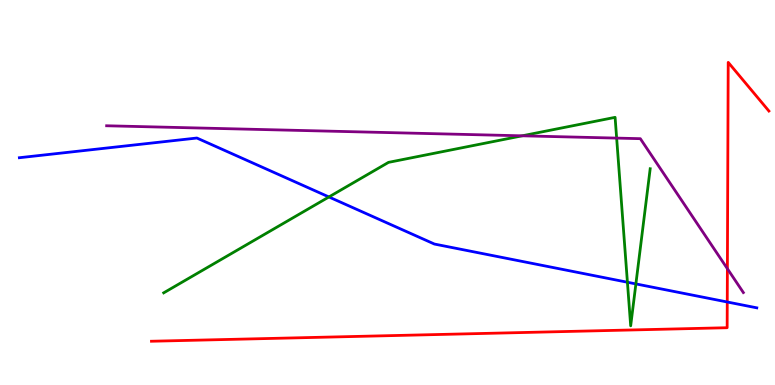[{'lines': ['blue', 'red'], 'intersections': [{'x': 9.38, 'y': 2.16}]}, {'lines': ['green', 'red'], 'intersections': []}, {'lines': ['purple', 'red'], 'intersections': [{'x': 9.39, 'y': 3.02}]}, {'lines': ['blue', 'green'], 'intersections': [{'x': 4.24, 'y': 4.88}, {'x': 8.1, 'y': 2.67}, {'x': 8.2, 'y': 2.63}]}, {'lines': ['blue', 'purple'], 'intersections': []}, {'lines': ['green', 'purple'], 'intersections': [{'x': 6.74, 'y': 6.47}, {'x': 7.96, 'y': 6.41}]}]